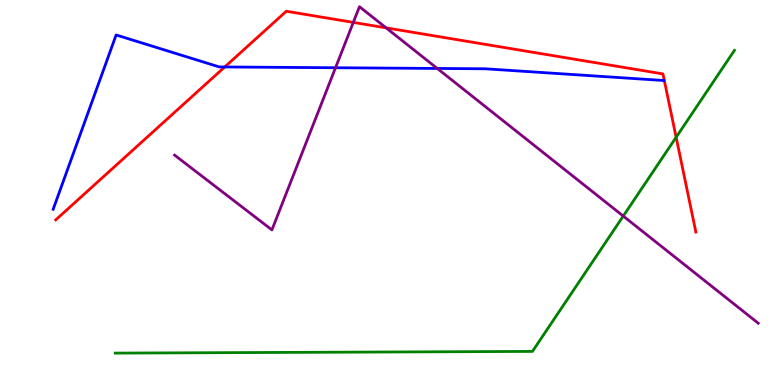[{'lines': ['blue', 'red'], 'intersections': [{'x': 2.9, 'y': 8.26}]}, {'lines': ['green', 'red'], 'intersections': [{'x': 8.72, 'y': 6.43}]}, {'lines': ['purple', 'red'], 'intersections': [{'x': 4.56, 'y': 9.42}, {'x': 4.98, 'y': 9.28}]}, {'lines': ['blue', 'green'], 'intersections': []}, {'lines': ['blue', 'purple'], 'intersections': [{'x': 4.33, 'y': 8.24}, {'x': 5.64, 'y': 8.22}]}, {'lines': ['green', 'purple'], 'intersections': [{'x': 8.04, 'y': 4.39}]}]